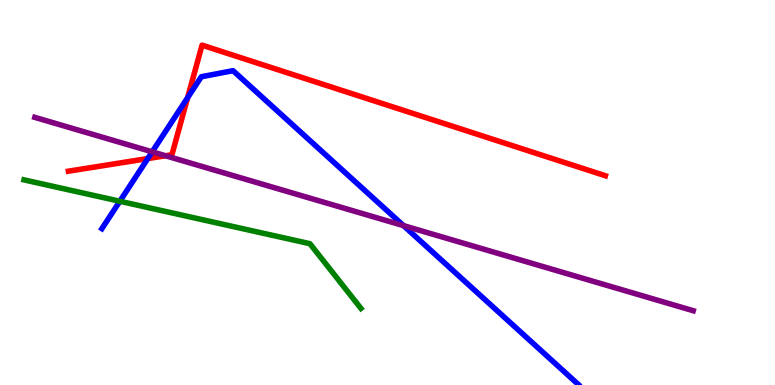[{'lines': ['blue', 'red'], 'intersections': [{'x': 1.91, 'y': 5.88}, {'x': 2.42, 'y': 7.46}]}, {'lines': ['green', 'red'], 'intersections': []}, {'lines': ['purple', 'red'], 'intersections': [{'x': 2.14, 'y': 5.95}]}, {'lines': ['blue', 'green'], 'intersections': [{'x': 1.55, 'y': 4.77}]}, {'lines': ['blue', 'purple'], 'intersections': [{'x': 1.96, 'y': 6.06}, {'x': 5.21, 'y': 4.14}]}, {'lines': ['green', 'purple'], 'intersections': []}]